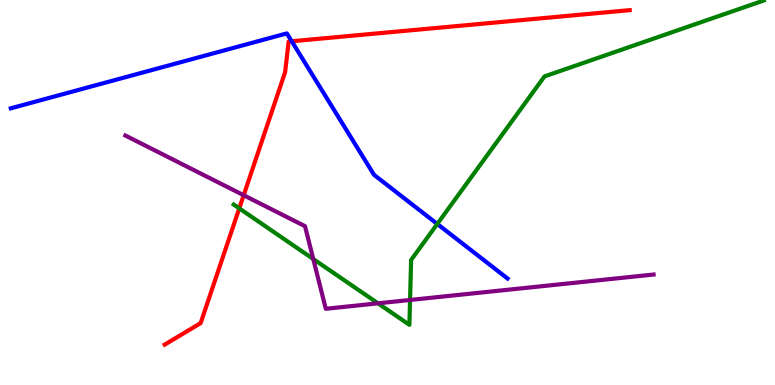[{'lines': ['blue', 'red'], 'intersections': [{'x': 3.76, 'y': 8.93}]}, {'lines': ['green', 'red'], 'intersections': [{'x': 3.09, 'y': 4.59}]}, {'lines': ['purple', 'red'], 'intersections': [{'x': 3.14, 'y': 4.93}]}, {'lines': ['blue', 'green'], 'intersections': [{'x': 5.64, 'y': 4.18}]}, {'lines': ['blue', 'purple'], 'intersections': []}, {'lines': ['green', 'purple'], 'intersections': [{'x': 4.04, 'y': 3.27}, {'x': 4.88, 'y': 2.12}, {'x': 5.29, 'y': 2.21}]}]